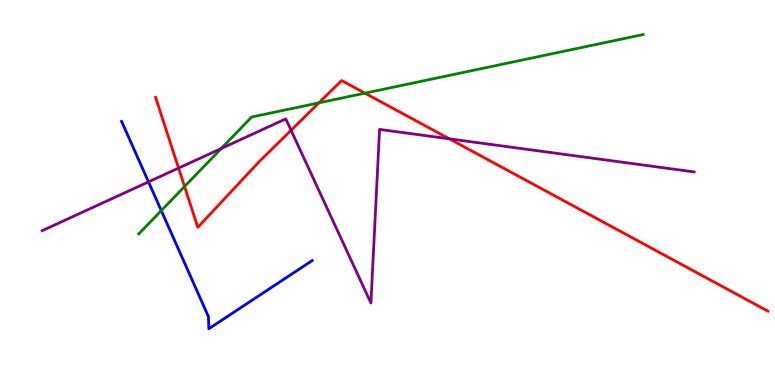[{'lines': ['blue', 'red'], 'intersections': []}, {'lines': ['green', 'red'], 'intersections': [{'x': 2.38, 'y': 5.16}, {'x': 4.12, 'y': 7.33}, {'x': 4.71, 'y': 7.58}]}, {'lines': ['purple', 'red'], 'intersections': [{'x': 2.3, 'y': 5.63}, {'x': 3.76, 'y': 6.62}, {'x': 5.8, 'y': 6.39}]}, {'lines': ['blue', 'green'], 'intersections': [{'x': 2.08, 'y': 4.53}]}, {'lines': ['blue', 'purple'], 'intersections': [{'x': 1.92, 'y': 5.28}]}, {'lines': ['green', 'purple'], 'intersections': [{'x': 2.85, 'y': 6.14}]}]